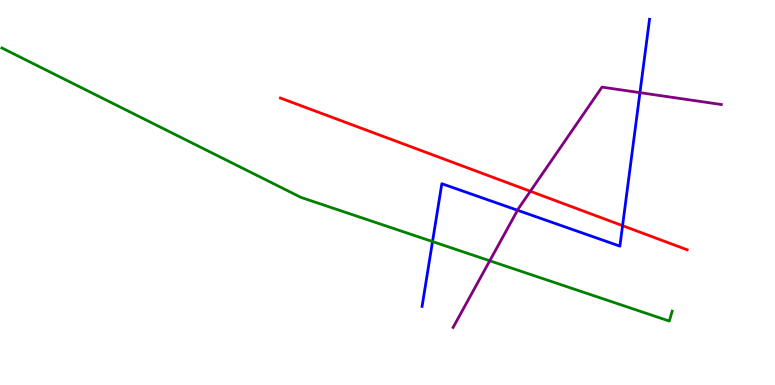[{'lines': ['blue', 'red'], 'intersections': [{'x': 8.03, 'y': 4.14}]}, {'lines': ['green', 'red'], 'intersections': []}, {'lines': ['purple', 'red'], 'intersections': [{'x': 6.84, 'y': 5.03}]}, {'lines': ['blue', 'green'], 'intersections': [{'x': 5.58, 'y': 3.73}]}, {'lines': ['blue', 'purple'], 'intersections': [{'x': 6.68, 'y': 4.54}, {'x': 8.26, 'y': 7.59}]}, {'lines': ['green', 'purple'], 'intersections': [{'x': 6.32, 'y': 3.23}]}]